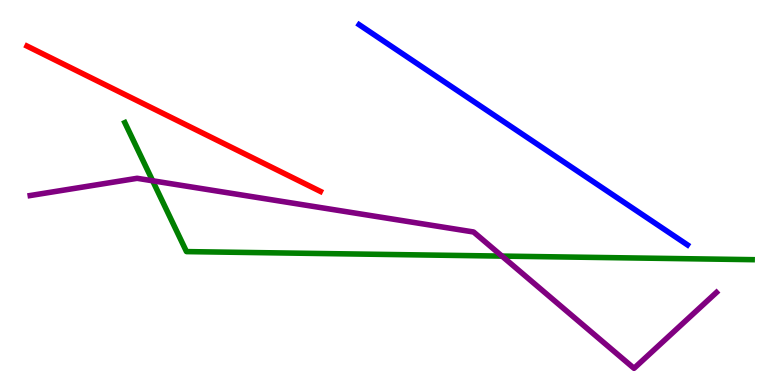[{'lines': ['blue', 'red'], 'intersections': []}, {'lines': ['green', 'red'], 'intersections': []}, {'lines': ['purple', 'red'], 'intersections': []}, {'lines': ['blue', 'green'], 'intersections': []}, {'lines': ['blue', 'purple'], 'intersections': []}, {'lines': ['green', 'purple'], 'intersections': [{'x': 1.97, 'y': 5.3}, {'x': 6.48, 'y': 3.35}]}]